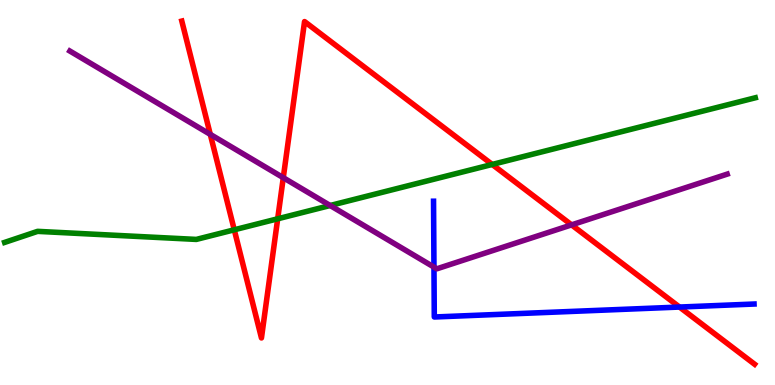[{'lines': ['blue', 'red'], 'intersections': [{'x': 8.77, 'y': 2.02}]}, {'lines': ['green', 'red'], 'intersections': [{'x': 3.02, 'y': 4.03}, {'x': 3.58, 'y': 4.32}, {'x': 6.35, 'y': 5.73}]}, {'lines': ['purple', 'red'], 'intersections': [{'x': 2.71, 'y': 6.51}, {'x': 3.66, 'y': 5.38}, {'x': 7.38, 'y': 4.16}]}, {'lines': ['blue', 'green'], 'intersections': []}, {'lines': ['blue', 'purple'], 'intersections': [{'x': 5.6, 'y': 3.06}]}, {'lines': ['green', 'purple'], 'intersections': [{'x': 4.26, 'y': 4.66}]}]